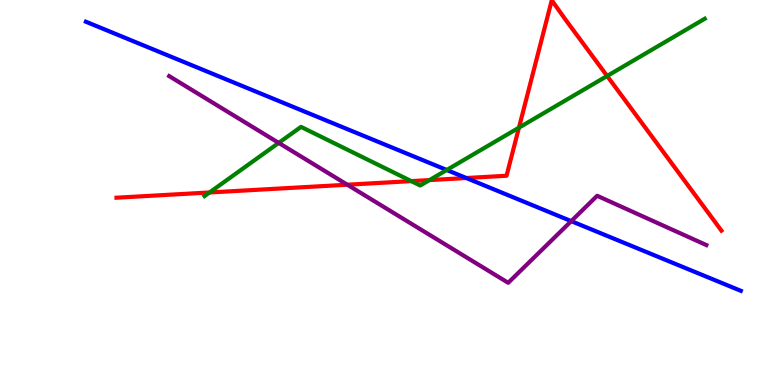[{'lines': ['blue', 'red'], 'intersections': [{'x': 6.02, 'y': 5.38}]}, {'lines': ['green', 'red'], 'intersections': [{'x': 2.7, 'y': 5.0}, {'x': 5.31, 'y': 5.3}, {'x': 5.54, 'y': 5.32}, {'x': 6.7, 'y': 6.68}, {'x': 7.83, 'y': 8.03}]}, {'lines': ['purple', 'red'], 'intersections': [{'x': 4.48, 'y': 5.2}]}, {'lines': ['blue', 'green'], 'intersections': [{'x': 5.76, 'y': 5.58}]}, {'lines': ['blue', 'purple'], 'intersections': [{'x': 7.37, 'y': 4.26}]}, {'lines': ['green', 'purple'], 'intersections': [{'x': 3.6, 'y': 6.29}]}]